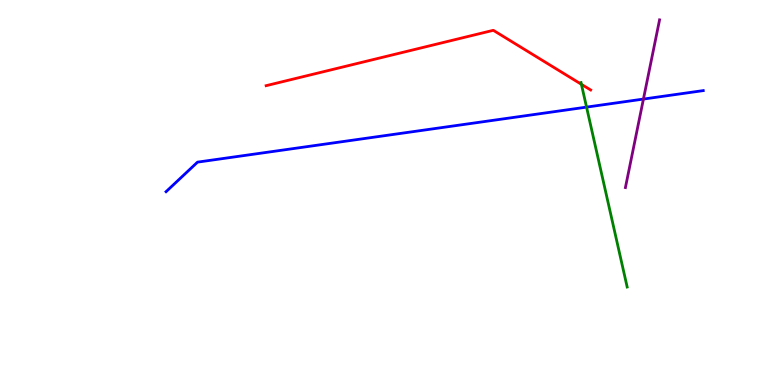[{'lines': ['blue', 'red'], 'intersections': []}, {'lines': ['green', 'red'], 'intersections': [{'x': 7.5, 'y': 7.81}]}, {'lines': ['purple', 'red'], 'intersections': []}, {'lines': ['blue', 'green'], 'intersections': [{'x': 7.57, 'y': 7.22}]}, {'lines': ['blue', 'purple'], 'intersections': [{'x': 8.3, 'y': 7.43}]}, {'lines': ['green', 'purple'], 'intersections': []}]